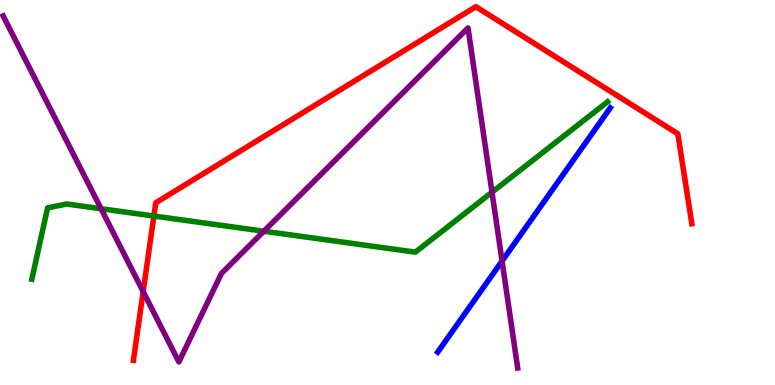[{'lines': ['blue', 'red'], 'intersections': []}, {'lines': ['green', 'red'], 'intersections': [{'x': 1.99, 'y': 4.39}]}, {'lines': ['purple', 'red'], 'intersections': [{'x': 1.85, 'y': 2.43}]}, {'lines': ['blue', 'green'], 'intersections': []}, {'lines': ['blue', 'purple'], 'intersections': [{'x': 6.48, 'y': 3.22}]}, {'lines': ['green', 'purple'], 'intersections': [{'x': 1.3, 'y': 4.58}, {'x': 3.4, 'y': 3.99}, {'x': 6.35, 'y': 5.01}]}]